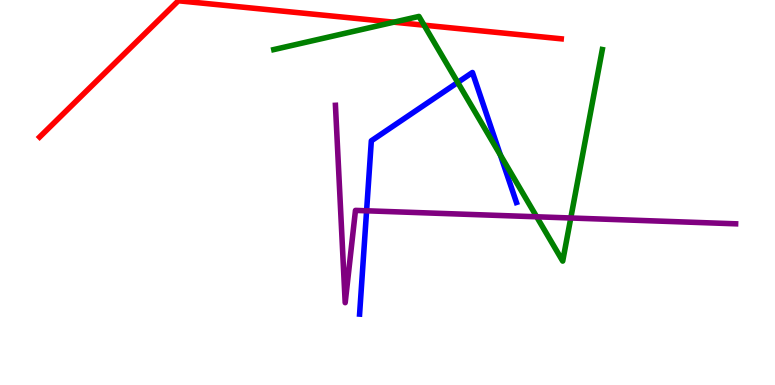[{'lines': ['blue', 'red'], 'intersections': []}, {'lines': ['green', 'red'], 'intersections': [{'x': 5.08, 'y': 9.42}, {'x': 5.47, 'y': 9.35}]}, {'lines': ['purple', 'red'], 'intersections': []}, {'lines': ['blue', 'green'], 'intersections': [{'x': 5.91, 'y': 7.86}, {'x': 6.46, 'y': 5.97}]}, {'lines': ['blue', 'purple'], 'intersections': [{'x': 4.73, 'y': 4.52}]}, {'lines': ['green', 'purple'], 'intersections': [{'x': 6.92, 'y': 4.37}, {'x': 7.36, 'y': 4.34}]}]